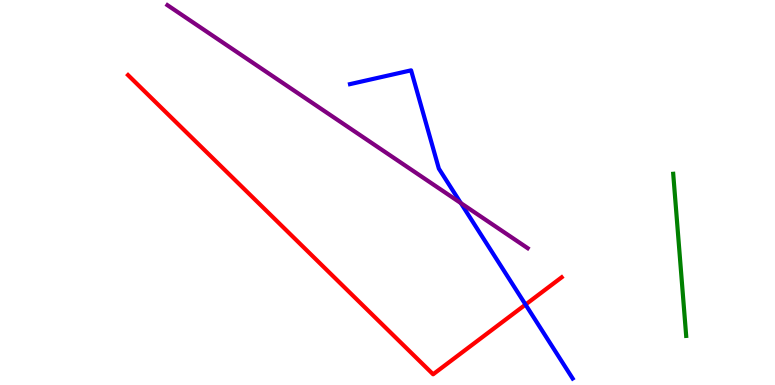[{'lines': ['blue', 'red'], 'intersections': [{'x': 6.78, 'y': 2.09}]}, {'lines': ['green', 'red'], 'intersections': []}, {'lines': ['purple', 'red'], 'intersections': []}, {'lines': ['blue', 'green'], 'intersections': []}, {'lines': ['blue', 'purple'], 'intersections': [{'x': 5.95, 'y': 4.73}]}, {'lines': ['green', 'purple'], 'intersections': []}]